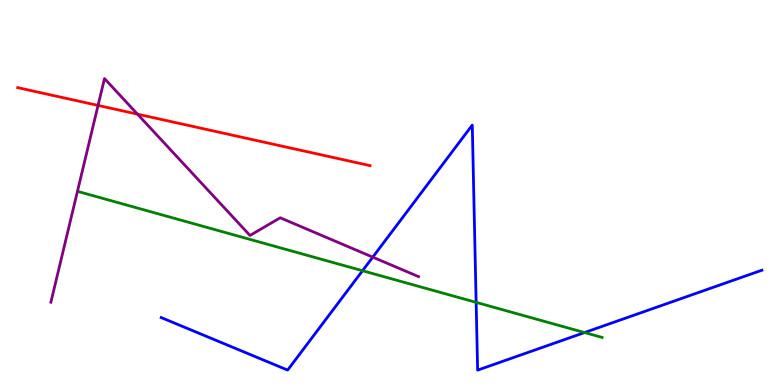[{'lines': ['blue', 'red'], 'intersections': []}, {'lines': ['green', 'red'], 'intersections': []}, {'lines': ['purple', 'red'], 'intersections': [{'x': 1.27, 'y': 7.26}, {'x': 1.77, 'y': 7.04}]}, {'lines': ['blue', 'green'], 'intersections': [{'x': 4.68, 'y': 2.97}, {'x': 6.14, 'y': 2.15}, {'x': 7.54, 'y': 1.36}]}, {'lines': ['blue', 'purple'], 'intersections': [{'x': 4.81, 'y': 3.32}]}, {'lines': ['green', 'purple'], 'intersections': []}]